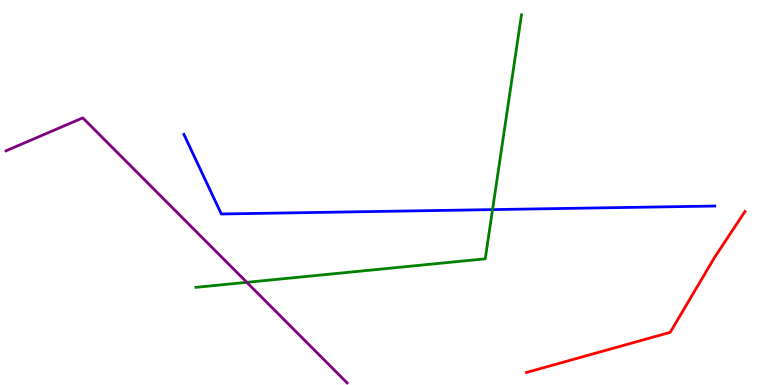[{'lines': ['blue', 'red'], 'intersections': []}, {'lines': ['green', 'red'], 'intersections': []}, {'lines': ['purple', 'red'], 'intersections': []}, {'lines': ['blue', 'green'], 'intersections': [{'x': 6.36, 'y': 4.56}]}, {'lines': ['blue', 'purple'], 'intersections': []}, {'lines': ['green', 'purple'], 'intersections': [{'x': 3.18, 'y': 2.67}]}]